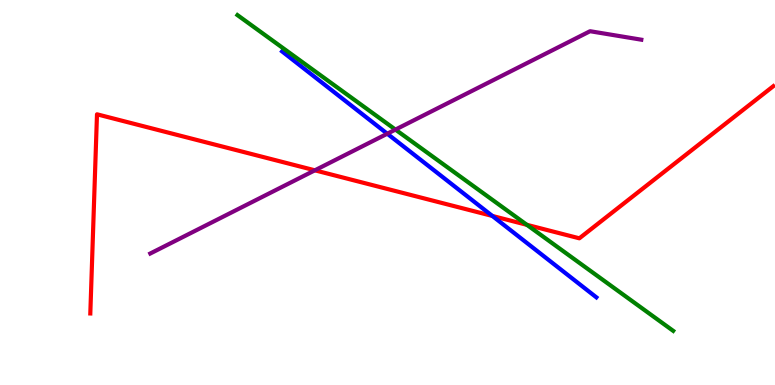[{'lines': ['blue', 'red'], 'intersections': [{'x': 6.35, 'y': 4.39}]}, {'lines': ['green', 'red'], 'intersections': [{'x': 6.8, 'y': 4.16}]}, {'lines': ['purple', 'red'], 'intersections': [{'x': 4.06, 'y': 5.58}]}, {'lines': ['blue', 'green'], 'intersections': []}, {'lines': ['blue', 'purple'], 'intersections': [{'x': 5.0, 'y': 6.53}]}, {'lines': ['green', 'purple'], 'intersections': [{'x': 5.1, 'y': 6.63}]}]